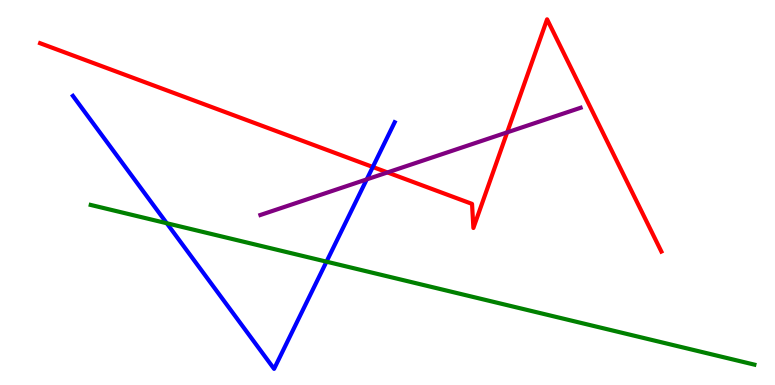[{'lines': ['blue', 'red'], 'intersections': [{'x': 4.81, 'y': 5.66}]}, {'lines': ['green', 'red'], 'intersections': []}, {'lines': ['purple', 'red'], 'intersections': [{'x': 5.0, 'y': 5.52}, {'x': 6.54, 'y': 6.56}]}, {'lines': ['blue', 'green'], 'intersections': [{'x': 2.15, 'y': 4.2}, {'x': 4.21, 'y': 3.2}]}, {'lines': ['blue', 'purple'], 'intersections': [{'x': 4.73, 'y': 5.34}]}, {'lines': ['green', 'purple'], 'intersections': []}]